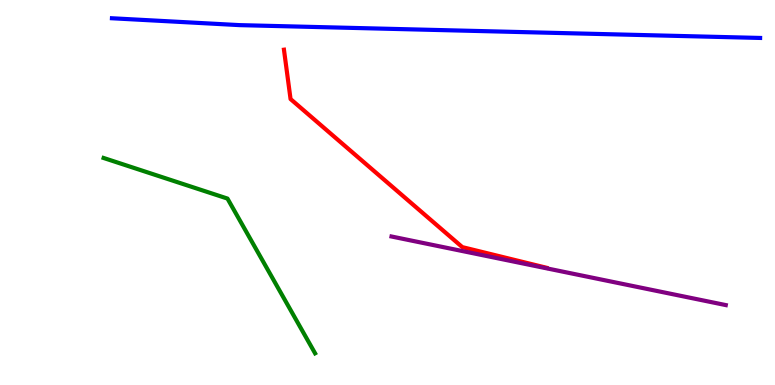[{'lines': ['blue', 'red'], 'intersections': []}, {'lines': ['green', 'red'], 'intersections': []}, {'lines': ['purple', 'red'], 'intersections': []}, {'lines': ['blue', 'green'], 'intersections': []}, {'lines': ['blue', 'purple'], 'intersections': []}, {'lines': ['green', 'purple'], 'intersections': []}]